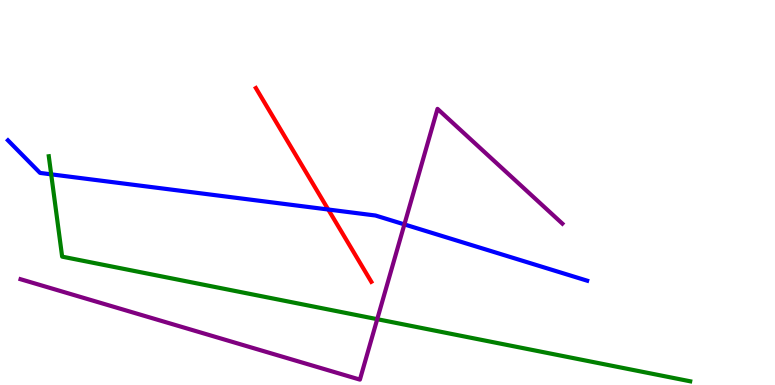[{'lines': ['blue', 'red'], 'intersections': [{'x': 4.24, 'y': 4.56}]}, {'lines': ['green', 'red'], 'intersections': []}, {'lines': ['purple', 'red'], 'intersections': []}, {'lines': ['blue', 'green'], 'intersections': [{'x': 0.661, 'y': 5.47}]}, {'lines': ['blue', 'purple'], 'intersections': [{'x': 5.22, 'y': 4.17}]}, {'lines': ['green', 'purple'], 'intersections': [{'x': 4.87, 'y': 1.71}]}]